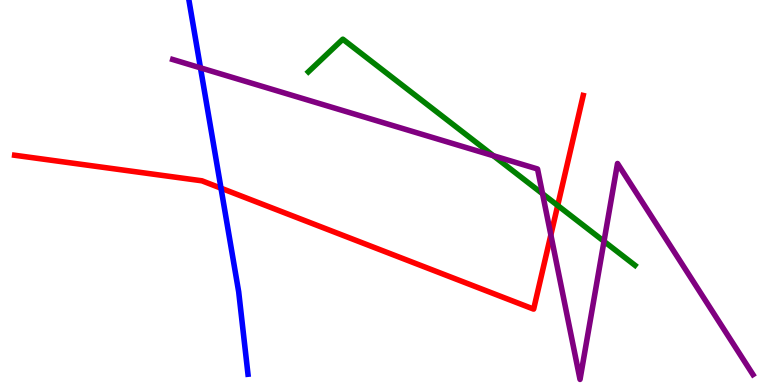[{'lines': ['blue', 'red'], 'intersections': [{'x': 2.85, 'y': 5.11}]}, {'lines': ['green', 'red'], 'intersections': [{'x': 7.2, 'y': 4.66}]}, {'lines': ['purple', 'red'], 'intersections': [{'x': 7.11, 'y': 3.9}]}, {'lines': ['blue', 'green'], 'intersections': []}, {'lines': ['blue', 'purple'], 'intersections': [{'x': 2.59, 'y': 8.24}]}, {'lines': ['green', 'purple'], 'intersections': [{'x': 6.37, 'y': 5.95}, {'x': 7.0, 'y': 4.97}, {'x': 7.79, 'y': 3.73}]}]